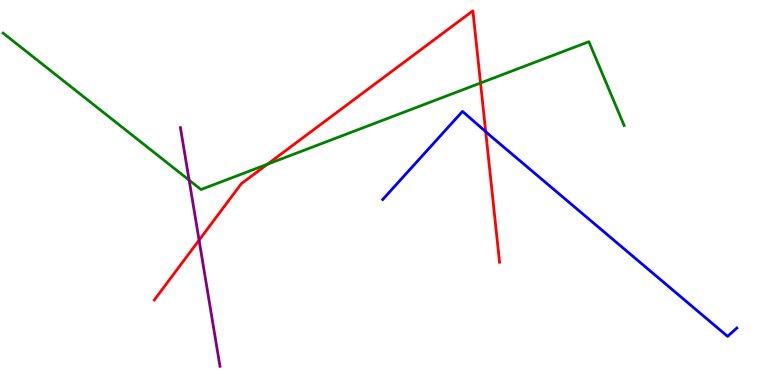[{'lines': ['blue', 'red'], 'intersections': [{'x': 6.27, 'y': 6.58}]}, {'lines': ['green', 'red'], 'intersections': [{'x': 3.45, 'y': 5.73}, {'x': 6.2, 'y': 7.84}]}, {'lines': ['purple', 'red'], 'intersections': [{'x': 2.57, 'y': 3.76}]}, {'lines': ['blue', 'green'], 'intersections': []}, {'lines': ['blue', 'purple'], 'intersections': []}, {'lines': ['green', 'purple'], 'intersections': [{'x': 2.44, 'y': 5.32}]}]